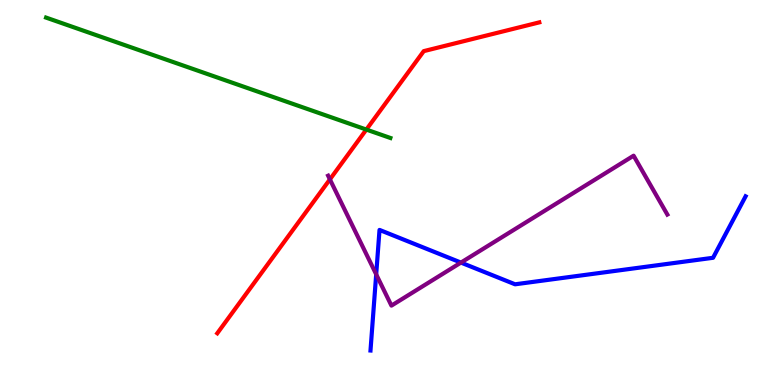[{'lines': ['blue', 'red'], 'intersections': []}, {'lines': ['green', 'red'], 'intersections': [{'x': 4.73, 'y': 6.63}]}, {'lines': ['purple', 'red'], 'intersections': [{'x': 4.26, 'y': 5.34}]}, {'lines': ['blue', 'green'], 'intersections': []}, {'lines': ['blue', 'purple'], 'intersections': [{'x': 4.85, 'y': 2.87}, {'x': 5.95, 'y': 3.18}]}, {'lines': ['green', 'purple'], 'intersections': []}]